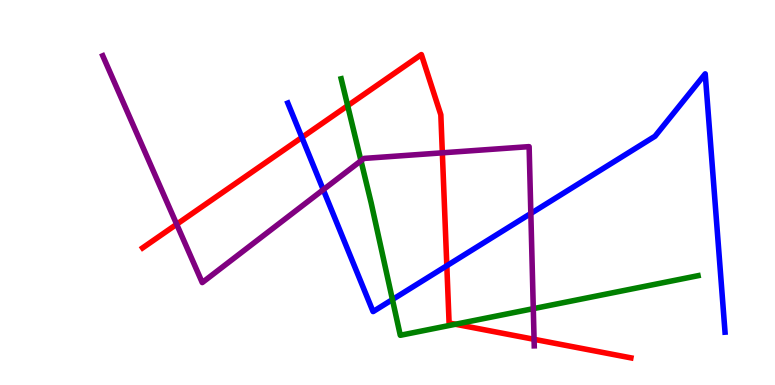[{'lines': ['blue', 'red'], 'intersections': [{'x': 3.9, 'y': 6.43}, {'x': 5.77, 'y': 3.1}]}, {'lines': ['green', 'red'], 'intersections': [{'x': 4.49, 'y': 7.25}, {'x': 5.88, 'y': 1.58}]}, {'lines': ['purple', 'red'], 'intersections': [{'x': 2.28, 'y': 4.17}, {'x': 5.71, 'y': 6.03}, {'x': 6.89, 'y': 1.19}]}, {'lines': ['blue', 'green'], 'intersections': [{'x': 5.06, 'y': 2.22}]}, {'lines': ['blue', 'purple'], 'intersections': [{'x': 4.17, 'y': 5.07}, {'x': 6.85, 'y': 4.46}]}, {'lines': ['green', 'purple'], 'intersections': [{'x': 4.66, 'y': 5.82}, {'x': 6.88, 'y': 1.98}]}]